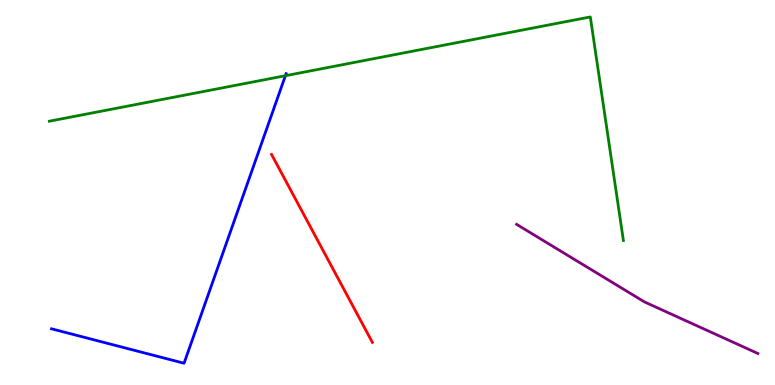[{'lines': ['blue', 'red'], 'intersections': []}, {'lines': ['green', 'red'], 'intersections': []}, {'lines': ['purple', 'red'], 'intersections': []}, {'lines': ['blue', 'green'], 'intersections': [{'x': 3.68, 'y': 8.03}]}, {'lines': ['blue', 'purple'], 'intersections': []}, {'lines': ['green', 'purple'], 'intersections': []}]